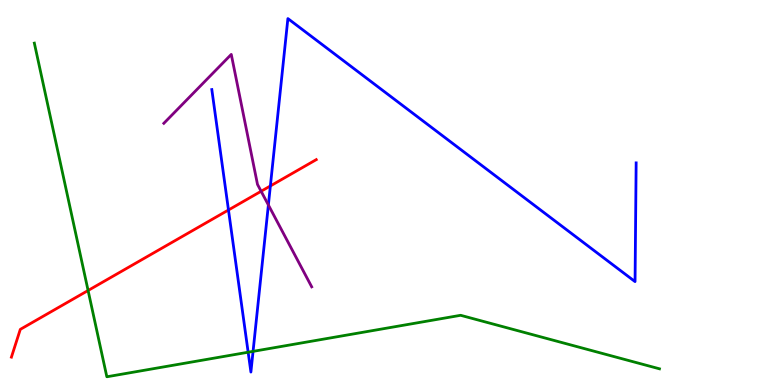[{'lines': ['blue', 'red'], 'intersections': [{'x': 2.95, 'y': 4.55}, {'x': 3.49, 'y': 5.17}]}, {'lines': ['green', 'red'], 'intersections': [{'x': 1.14, 'y': 2.45}]}, {'lines': ['purple', 'red'], 'intersections': [{'x': 3.37, 'y': 5.03}]}, {'lines': ['blue', 'green'], 'intersections': [{'x': 3.2, 'y': 0.851}, {'x': 3.27, 'y': 0.874}]}, {'lines': ['blue', 'purple'], 'intersections': [{'x': 3.46, 'y': 4.68}]}, {'lines': ['green', 'purple'], 'intersections': []}]